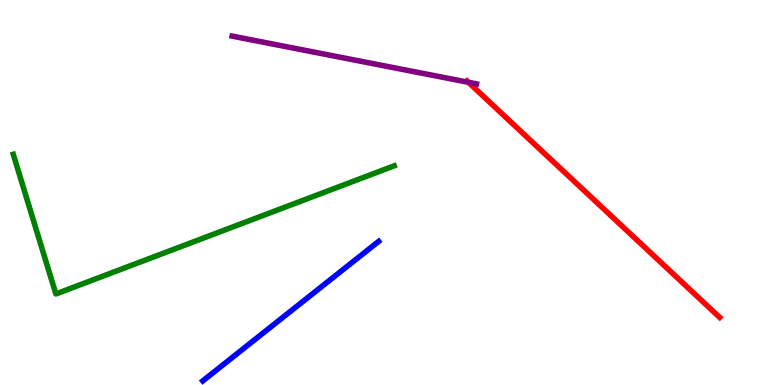[{'lines': ['blue', 'red'], 'intersections': []}, {'lines': ['green', 'red'], 'intersections': []}, {'lines': ['purple', 'red'], 'intersections': [{'x': 6.04, 'y': 7.86}]}, {'lines': ['blue', 'green'], 'intersections': []}, {'lines': ['blue', 'purple'], 'intersections': []}, {'lines': ['green', 'purple'], 'intersections': []}]